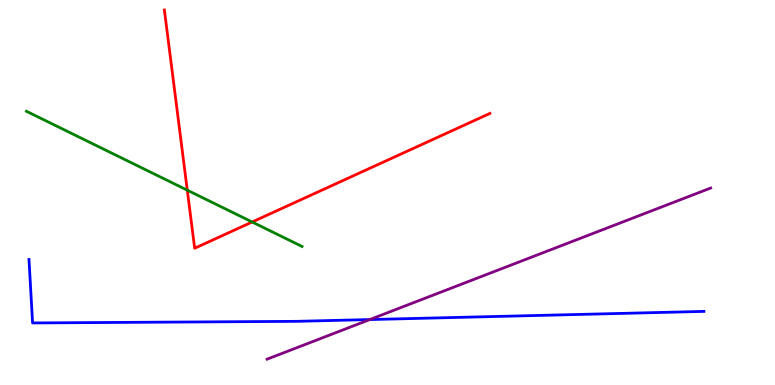[{'lines': ['blue', 'red'], 'intersections': []}, {'lines': ['green', 'red'], 'intersections': [{'x': 2.42, 'y': 5.06}, {'x': 3.25, 'y': 4.23}]}, {'lines': ['purple', 'red'], 'intersections': []}, {'lines': ['blue', 'green'], 'intersections': []}, {'lines': ['blue', 'purple'], 'intersections': [{'x': 4.77, 'y': 1.7}]}, {'lines': ['green', 'purple'], 'intersections': []}]